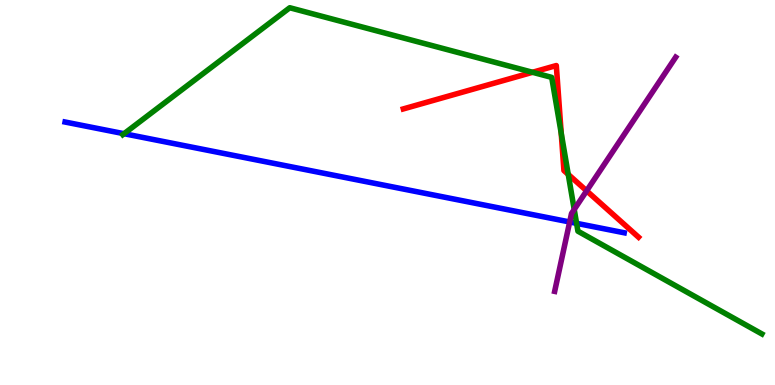[{'lines': ['blue', 'red'], 'intersections': []}, {'lines': ['green', 'red'], 'intersections': [{'x': 6.87, 'y': 8.12}, {'x': 7.24, 'y': 6.54}, {'x': 7.33, 'y': 5.47}]}, {'lines': ['purple', 'red'], 'intersections': [{'x': 7.57, 'y': 5.04}]}, {'lines': ['blue', 'green'], 'intersections': [{'x': 1.6, 'y': 6.53}, {'x': 7.44, 'y': 4.2}]}, {'lines': ['blue', 'purple'], 'intersections': [{'x': 7.35, 'y': 4.23}]}, {'lines': ['green', 'purple'], 'intersections': [{'x': 7.41, 'y': 4.56}]}]